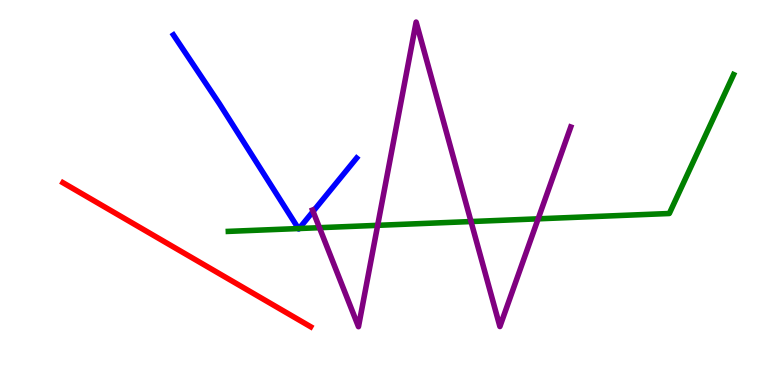[{'lines': ['blue', 'red'], 'intersections': []}, {'lines': ['green', 'red'], 'intersections': []}, {'lines': ['purple', 'red'], 'intersections': []}, {'lines': ['blue', 'green'], 'intersections': [{'x': 3.85, 'y': 4.06}, {'x': 3.86, 'y': 4.06}]}, {'lines': ['blue', 'purple'], 'intersections': [{'x': 4.04, 'y': 4.51}]}, {'lines': ['green', 'purple'], 'intersections': [{'x': 4.12, 'y': 4.09}, {'x': 4.87, 'y': 4.15}, {'x': 6.08, 'y': 4.25}, {'x': 6.94, 'y': 4.32}]}]